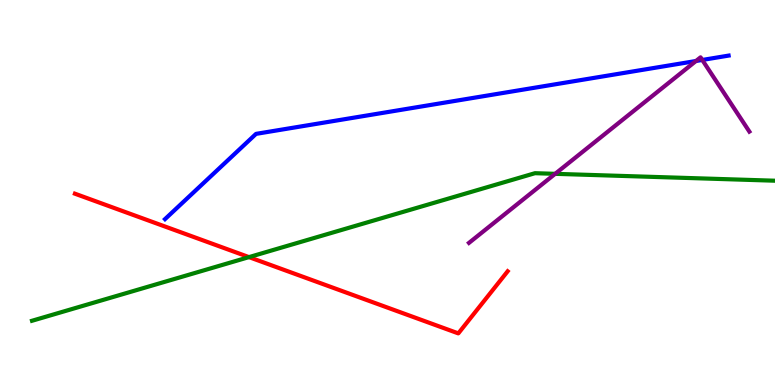[{'lines': ['blue', 'red'], 'intersections': []}, {'lines': ['green', 'red'], 'intersections': [{'x': 3.21, 'y': 3.32}]}, {'lines': ['purple', 'red'], 'intersections': []}, {'lines': ['blue', 'green'], 'intersections': []}, {'lines': ['blue', 'purple'], 'intersections': [{'x': 8.98, 'y': 8.42}, {'x': 9.06, 'y': 8.44}]}, {'lines': ['green', 'purple'], 'intersections': [{'x': 7.16, 'y': 5.49}]}]